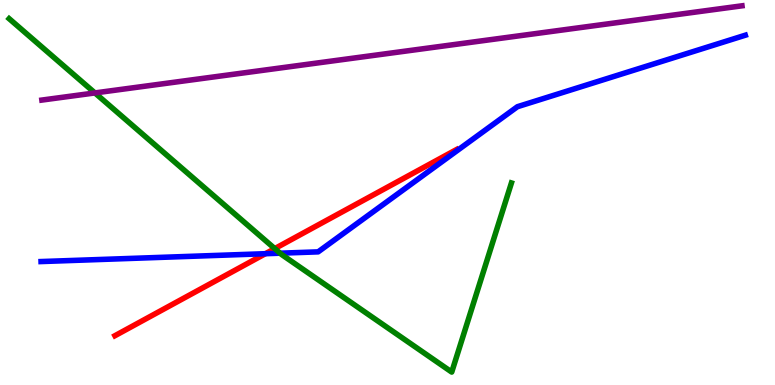[{'lines': ['blue', 'red'], 'intersections': [{'x': 3.42, 'y': 3.41}]}, {'lines': ['green', 'red'], 'intersections': [{'x': 3.55, 'y': 3.54}]}, {'lines': ['purple', 'red'], 'intersections': []}, {'lines': ['blue', 'green'], 'intersections': [{'x': 3.61, 'y': 3.42}]}, {'lines': ['blue', 'purple'], 'intersections': []}, {'lines': ['green', 'purple'], 'intersections': [{'x': 1.22, 'y': 7.59}]}]